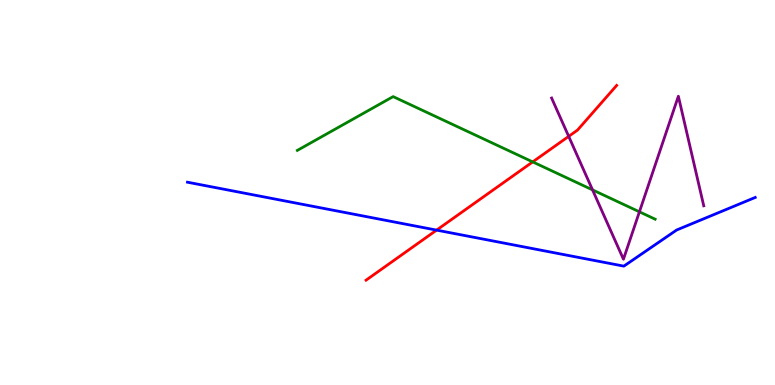[{'lines': ['blue', 'red'], 'intersections': [{'x': 5.63, 'y': 4.02}]}, {'lines': ['green', 'red'], 'intersections': [{'x': 6.87, 'y': 5.79}]}, {'lines': ['purple', 'red'], 'intersections': [{'x': 7.34, 'y': 6.46}]}, {'lines': ['blue', 'green'], 'intersections': []}, {'lines': ['blue', 'purple'], 'intersections': []}, {'lines': ['green', 'purple'], 'intersections': [{'x': 7.65, 'y': 5.07}, {'x': 8.25, 'y': 4.5}]}]